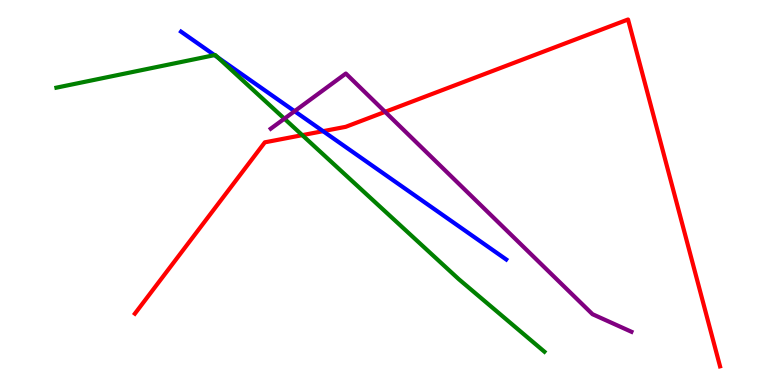[{'lines': ['blue', 'red'], 'intersections': [{'x': 4.17, 'y': 6.59}]}, {'lines': ['green', 'red'], 'intersections': [{'x': 3.9, 'y': 6.49}]}, {'lines': ['purple', 'red'], 'intersections': [{'x': 4.97, 'y': 7.09}]}, {'lines': ['blue', 'green'], 'intersections': [{'x': 2.77, 'y': 8.57}, {'x': 2.81, 'y': 8.51}]}, {'lines': ['blue', 'purple'], 'intersections': [{'x': 3.8, 'y': 7.11}]}, {'lines': ['green', 'purple'], 'intersections': [{'x': 3.67, 'y': 6.92}]}]